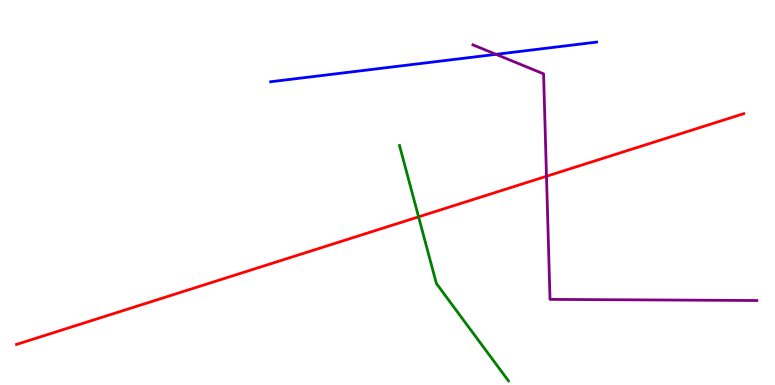[{'lines': ['blue', 'red'], 'intersections': []}, {'lines': ['green', 'red'], 'intersections': [{'x': 5.4, 'y': 4.37}]}, {'lines': ['purple', 'red'], 'intersections': [{'x': 7.05, 'y': 5.42}]}, {'lines': ['blue', 'green'], 'intersections': []}, {'lines': ['blue', 'purple'], 'intersections': [{'x': 6.4, 'y': 8.59}]}, {'lines': ['green', 'purple'], 'intersections': []}]